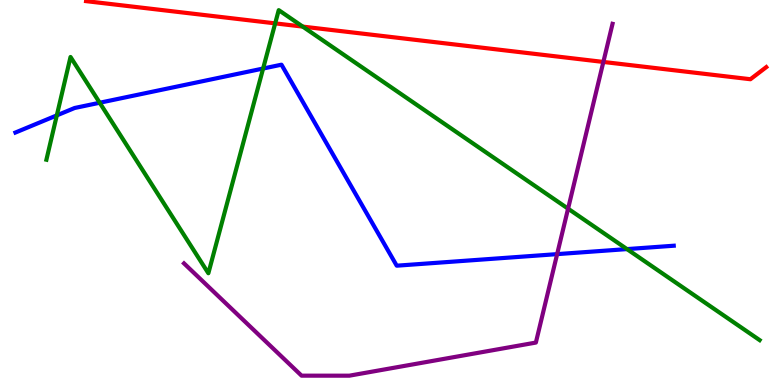[{'lines': ['blue', 'red'], 'intersections': []}, {'lines': ['green', 'red'], 'intersections': [{'x': 3.55, 'y': 9.39}, {'x': 3.91, 'y': 9.31}]}, {'lines': ['purple', 'red'], 'intersections': [{'x': 7.79, 'y': 8.39}]}, {'lines': ['blue', 'green'], 'intersections': [{'x': 0.733, 'y': 7.0}, {'x': 1.29, 'y': 7.33}, {'x': 3.4, 'y': 8.22}, {'x': 8.09, 'y': 3.53}]}, {'lines': ['blue', 'purple'], 'intersections': [{'x': 7.19, 'y': 3.4}]}, {'lines': ['green', 'purple'], 'intersections': [{'x': 7.33, 'y': 4.58}]}]